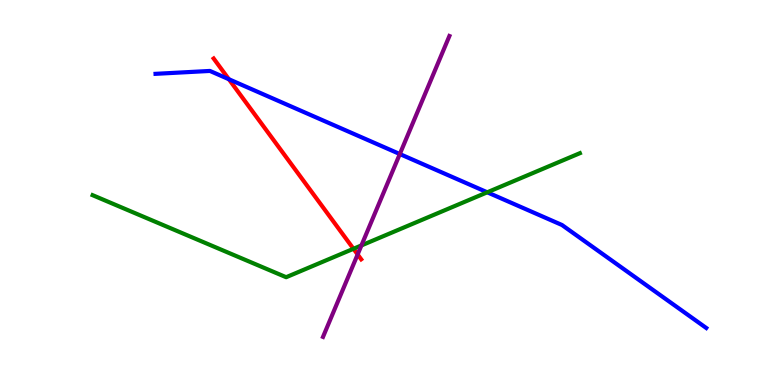[{'lines': ['blue', 'red'], 'intersections': [{'x': 2.95, 'y': 7.94}]}, {'lines': ['green', 'red'], 'intersections': [{'x': 4.56, 'y': 3.54}]}, {'lines': ['purple', 'red'], 'intersections': [{'x': 4.61, 'y': 3.39}]}, {'lines': ['blue', 'green'], 'intersections': [{'x': 6.29, 'y': 5.01}]}, {'lines': ['blue', 'purple'], 'intersections': [{'x': 5.16, 'y': 6.0}]}, {'lines': ['green', 'purple'], 'intersections': [{'x': 4.66, 'y': 3.63}]}]